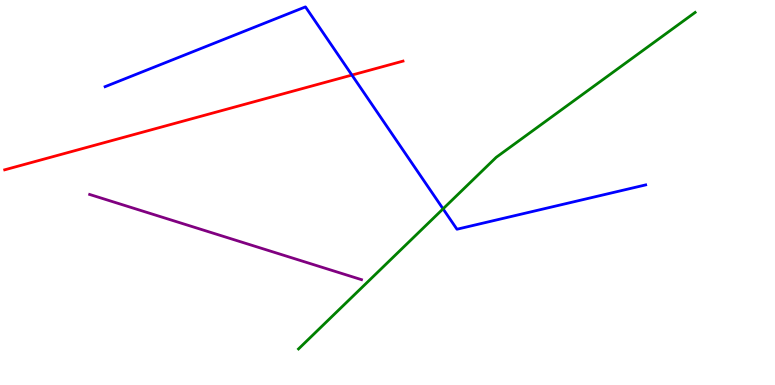[{'lines': ['blue', 'red'], 'intersections': [{'x': 4.54, 'y': 8.05}]}, {'lines': ['green', 'red'], 'intersections': []}, {'lines': ['purple', 'red'], 'intersections': []}, {'lines': ['blue', 'green'], 'intersections': [{'x': 5.72, 'y': 4.58}]}, {'lines': ['blue', 'purple'], 'intersections': []}, {'lines': ['green', 'purple'], 'intersections': []}]